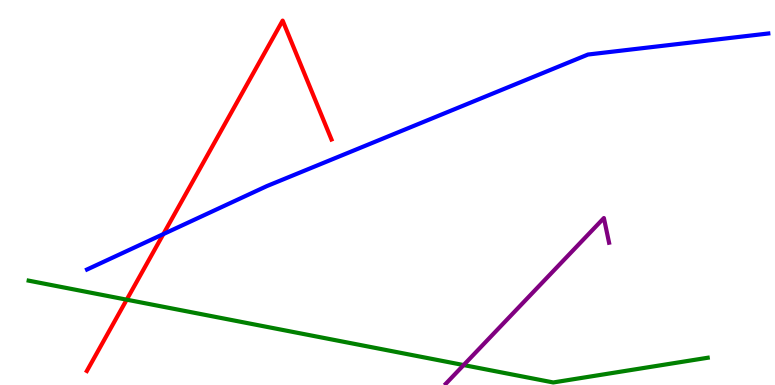[{'lines': ['blue', 'red'], 'intersections': [{'x': 2.11, 'y': 3.92}]}, {'lines': ['green', 'red'], 'intersections': [{'x': 1.63, 'y': 2.22}]}, {'lines': ['purple', 'red'], 'intersections': []}, {'lines': ['blue', 'green'], 'intersections': []}, {'lines': ['blue', 'purple'], 'intersections': []}, {'lines': ['green', 'purple'], 'intersections': [{'x': 5.98, 'y': 0.518}]}]